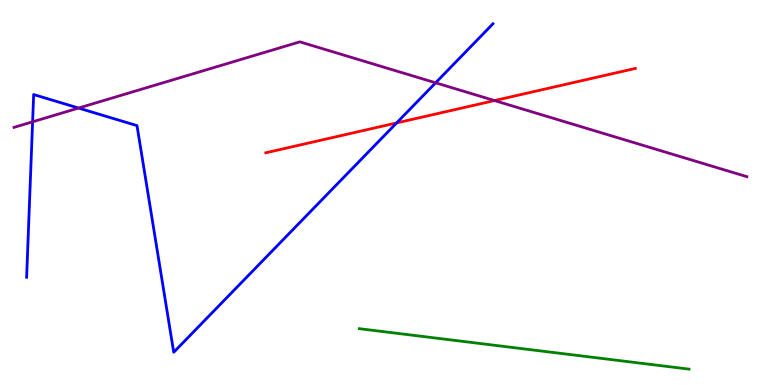[{'lines': ['blue', 'red'], 'intersections': [{'x': 5.12, 'y': 6.81}]}, {'lines': ['green', 'red'], 'intersections': []}, {'lines': ['purple', 'red'], 'intersections': [{'x': 6.38, 'y': 7.39}]}, {'lines': ['blue', 'green'], 'intersections': []}, {'lines': ['blue', 'purple'], 'intersections': [{'x': 0.421, 'y': 6.84}, {'x': 1.01, 'y': 7.19}, {'x': 5.62, 'y': 7.85}]}, {'lines': ['green', 'purple'], 'intersections': []}]